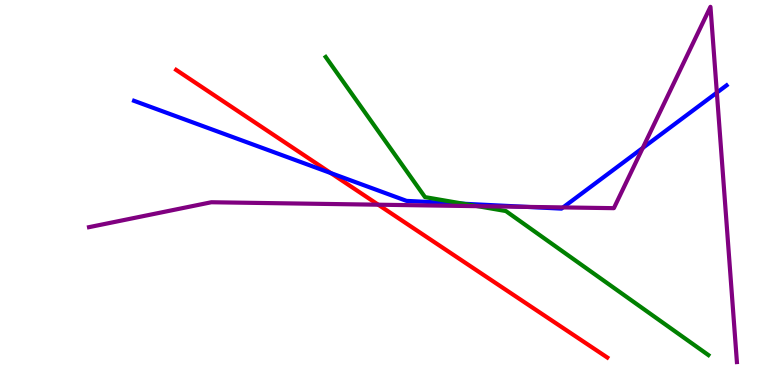[{'lines': ['blue', 'red'], 'intersections': [{'x': 4.27, 'y': 5.5}]}, {'lines': ['green', 'red'], 'intersections': []}, {'lines': ['purple', 'red'], 'intersections': [{'x': 4.88, 'y': 4.68}]}, {'lines': ['blue', 'green'], 'intersections': [{'x': 5.98, 'y': 4.71}]}, {'lines': ['blue', 'purple'], 'intersections': [{'x': 6.79, 'y': 4.63}, {'x': 7.27, 'y': 4.61}, {'x': 8.29, 'y': 6.16}, {'x': 9.25, 'y': 7.59}]}, {'lines': ['green', 'purple'], 'intersections': [{'x': 6.16, 'y': 4.65}]}]